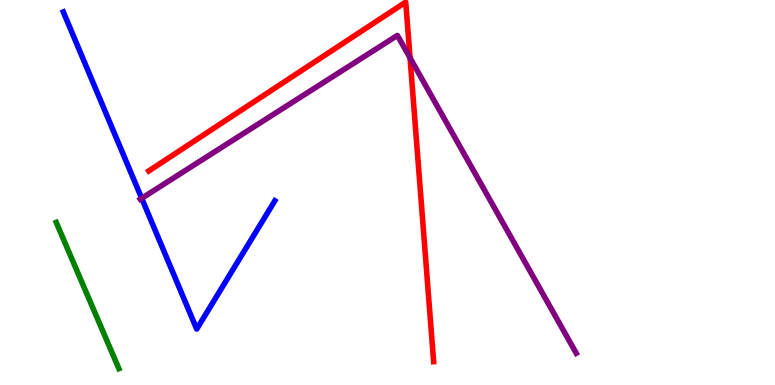[{'lines': ['blue', 'red'], 'intersections': []}, {'lines': ['green', 'red'], 'intersections': []}, {'lines': ['purple', 'red'], 'intersections': [{'x': 5.29, 'y': 8.5}]}, {'lines': ['blue', 'green'], 'intersections': []}, {'lines': ['blue', 'purple'], 'intersections': [{'x': 1.83, 'y': 4.85}]}, {'lines': ['green', 'purple'], 'intersections': []}]